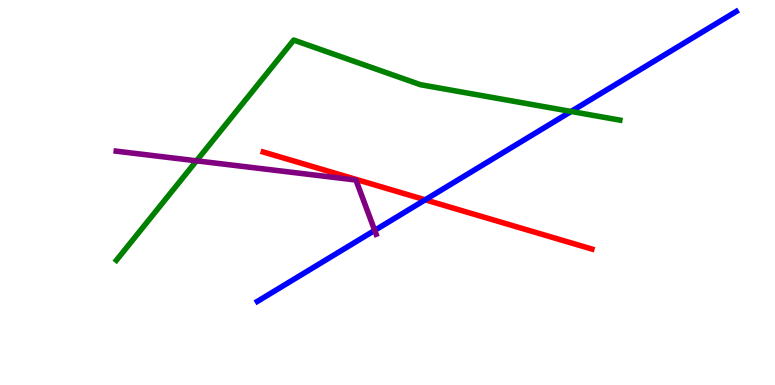[{'lines': ['blue', 'red'], 'intersections': [{'x': 5.49, 'y': 4.81}]}, {'lines': ['green', 'red'], 'intersections': []}, {'lines': ['purple', 'red'], 'intersections': []}, {'lines': ['blue', 'green'], 'intersections': [{'x': 7.37, 'y': 7.1}]}, {'lines': ['blue', 'purple'], 'intersections': [{'x': 4.83, 'y': 4.02}]}, {'lines': ['green', 'purple'], 'intersections': [{'x': 2.54, 'y': 5.82}]}]